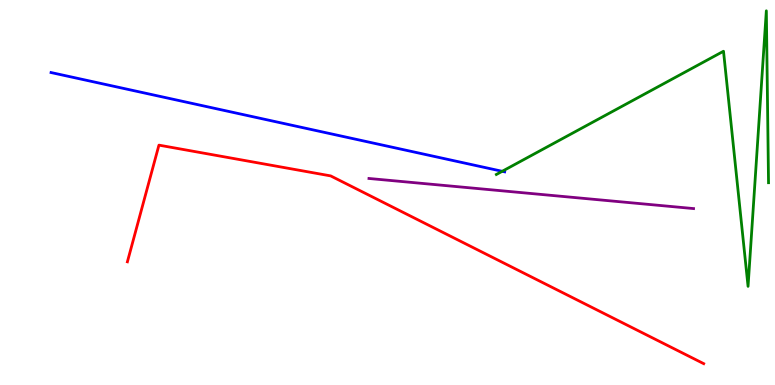[{'lines': ['blue', 'red'], 'intersections': []}, {'lines': ['green', 'red'], 'intersections': []}, {'lines': ['purple', 'red'], 'intersections': []}, {'lines': ['blue', 'green'], 'intersections': [{'x': 6.48, 'y': 5.55}]}, {'lines': ['blue', 'purple'], 'intersections': []}, {'lines': ['green', 'purple'], 'intersections': []}]